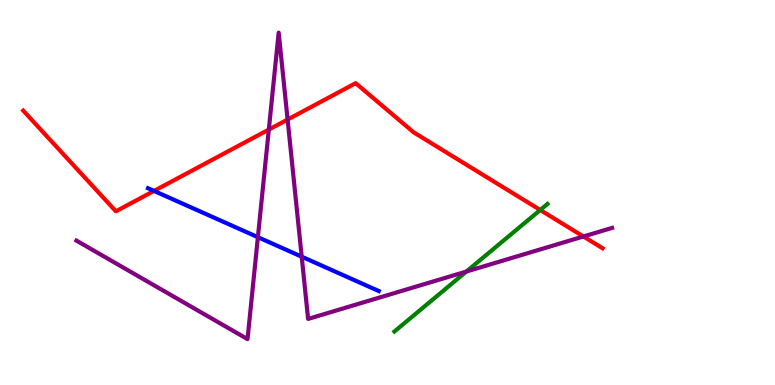[{'lines': ['blue', 'red'], 'intersections': [{'x': 1.99, 'y': 5.04}]}, {'lines': ['green', 'red'], 'intersections': [{'x': 6.97, 'y': 4.55}]}, {'lines': ['purple', 'red'], 'intersections': [{'x': 3.47, 'y': 6.63}, {'x': 3.71, 'y': 6.89}, {'x': 7.53, 'y': 3.86}]}, {'lines': ['blue', 'green'], 'intersections': []}, {'lines': ['blue', 'purple'], 'intersections': [{'x': 3.33, 'y': 3.84}, {'x': 3.89, 'y': 3.33}]}, {'lines': ['green', 'purple'], 'intersections': [{'x': 6.02, 'y': 2.95}]}]